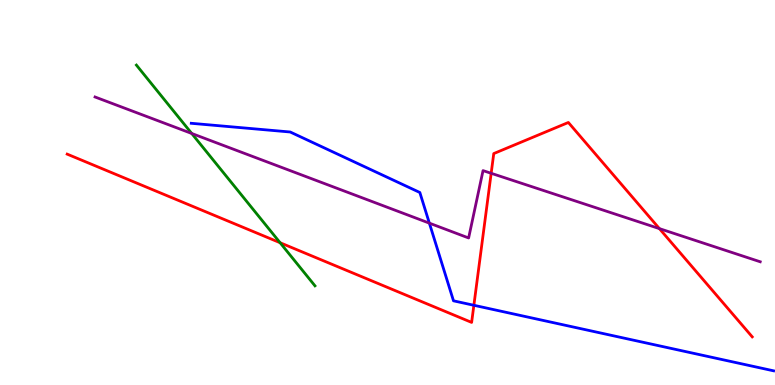[{'lines': ['blue', 'red'], 'intersections': [{'x': 6.11, 'y': 2.07}]}, {'lines': ['green', 'red'], 'intersections': [{'x': 3.61, 'y': 3.7}]}, {'lines': ['purple', 'red'], 'intersections': [{'x': 6.34, 'y': 5.5}, {'x': 8.51, 'y': 4.06}]}, {'lines': ['blue', 'green'], 'intersections': []}, {'lines': ['blue', 'purple'], 'intersections': [{'x': 5.54, 'y': 4.2}]}, {'lines': ['green', 'purple'], 'intersections': [{'x': 2.47, 'y': 6.53}]}]